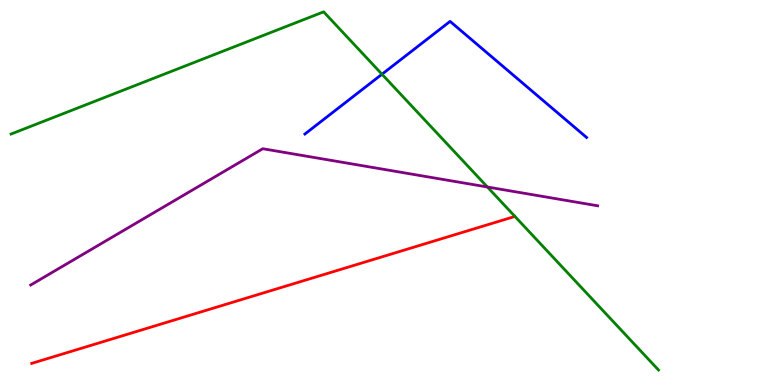[{'lines': ['blue', 'red'], 'intersections': []}, {'lines': ['green', 'red'], 'intersections': []}, {'lines': ['purple', 'red'], 'intersections': []}, {'lines': ['blue', 'green'], 'intersections': [{'x': 4.93, 'y': 8.07}]}, {'lines': ['blue', 'purple'], 'intersections': []}, {'lines': ['green', 'purple'], 'intersections': [{'x': 6.29, 'y': 5.14}]}]